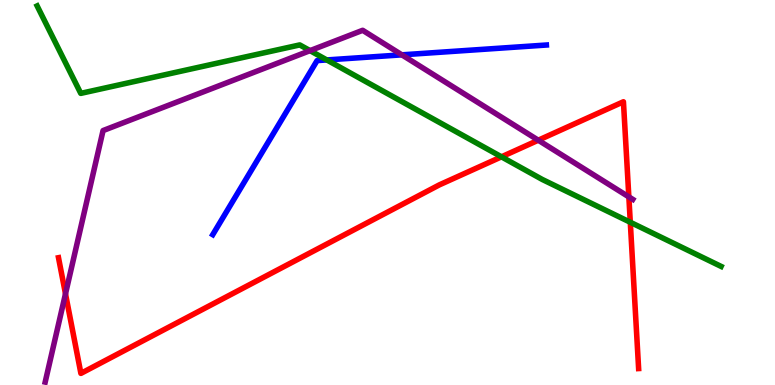[{'lines': ['blue', 'red'], 'intersections': []}, {'lines': ['green', 'red'], 'intersections': [{'x': 6.47, 'y': 5.93}, {'x': 8.13, 'y': 4.23}]}, {'lines': ['purple', 'red'], 'intersections': [{'x': 0.845, 'y': 2.37}, {'x': 6.95, 'y': 6.36}, {'x': 8.11, 'y': 4.89}]}, {'lines': ['blue', 'green'], 'intersections': [{'x': 4.22, 'y': 8.44}]}, {'lines': ['blue', 'purple'], 'intersections': [{'x': 5.19, 'y': 8.58}]}, {'lines': ['green', 'purple'], 'intersections': [{'x': 4.0, 'y': 8.68}]}]